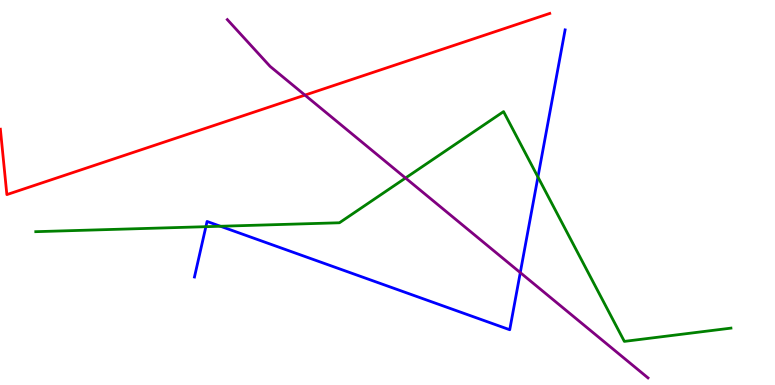[{'lines': ['blue', 'red'], 'intersections': []}, {'lines': ['green', 'red'], 'intersections': []}, {'lines': ['purple', 'red'], 'intersections': [{'x': 3.93, 'y': 7.53}]}, {'lines': ['blue', 'green'], 'intersections': [{'x': 2.66, 'y': 4.11}, {'x': 2.84, 'y': 4.12}, {'x': 6.94, 'y': 5.4}]}, {'lines': ['blue', 'purple'], 'intersections': [{'x': 6.71, 'y': 2.92}]}, {'lines': ['green', 'purple'], 'intersections': [{'x': 5.23, 'y': 5.38}]}]